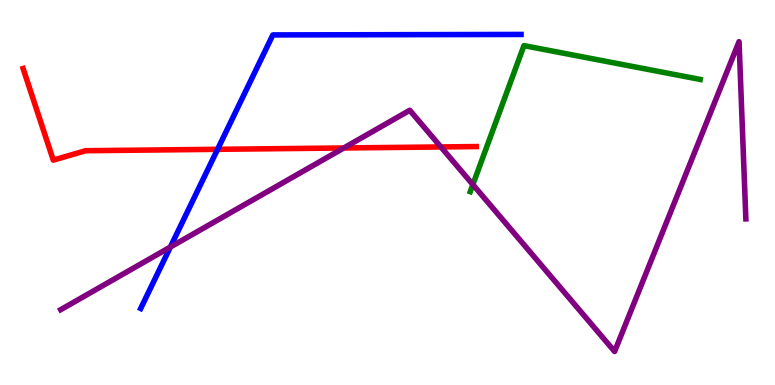[{'lines': ['blue', 'red'], 'intersections': [{'x': 2.81, 'y': 6.12}]}, {'lines': ['green', 'red'], 'intersections': []}, {'lines': ['purple', 'red'], 'intersections': [{'x': 4.44, 'y': 6.16}, {'x': 5.69, 'y': 6.18}]}, {'lines': ['blue', 'green'], 'intersections': []}, {'lines': ['blue', 'purple'], 'intersections': [{'x': 2.2, 'y': 3.58}]}, {'lines': ['green', 'purple'], 'intersections': [{'x': 6.1, 'y': 5.21}]}]